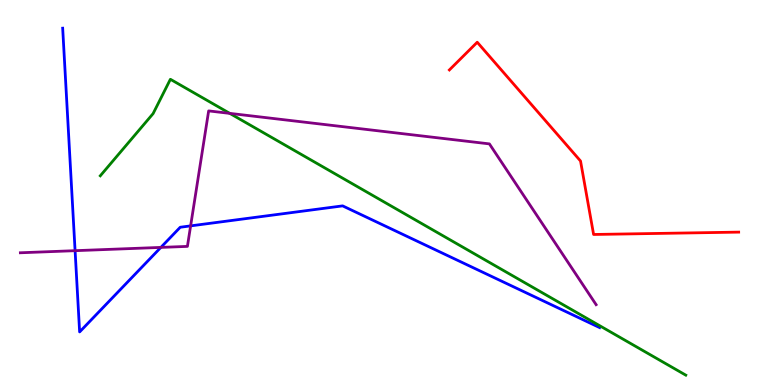[{'lines': ['blue', 'red'], 'intersections': []}, {'lines': ['green', 'red'], 'intersections': []}, {'lines': ['purple', 'red'], 'intersections': []}, {'lines': ['blue', 'green'], 'intersections': []}, {'lines': ['blue', 'purple'], 'intersections': [{'x': 0.969, 'y': 3.49}, {'x': 2.08, 'y': 3.57}, {'x': 2.46, 'y': 4.13}]}, {'lines': ['green', 'purple'], 'intersections': [{'x': 2.96, 'y': 7.06}]}]